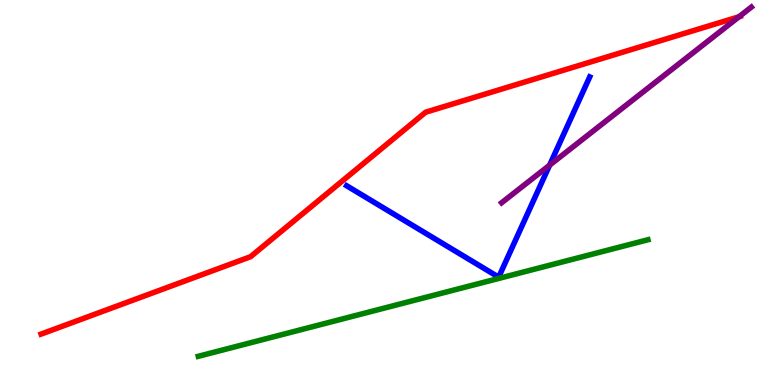[{'lines': ['blue', 'red'], 'intersections': []}, {'lines': ['green', 'red'], 'intersections': []}, {'lines': ['purple', 'red'], 'intersections': [{'x': 9.54, 'y': 9.57}]}, {'lines': ['blue', 'green'], 'intersections': []}, {'lines': ['blue', 'purple'], 'intersections': [{'x': 7.09, 'y': 5.71}]}, {'lines': ['green', 'purple'], 'intersections': []}]